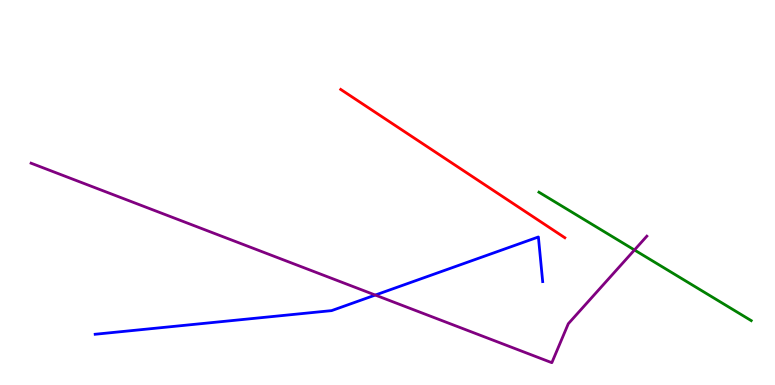[{'lines': ['blue', 'red'], 'intersections': []}, {'lines': ['green', 'red'], 'intersections': []}, {'lines': ['purple', 'red'], 'intersections': []}, {'lines': ['blue', 'green'], 'intersections': []}, {'lines': ['blue', 'purple'], 'intersections': [{'x': 4.84, 'y': 2.34}]}, {'lines': ['green', 'purple'], 'intersections': [{'x': 8.19, 'y': 3.51}]}]